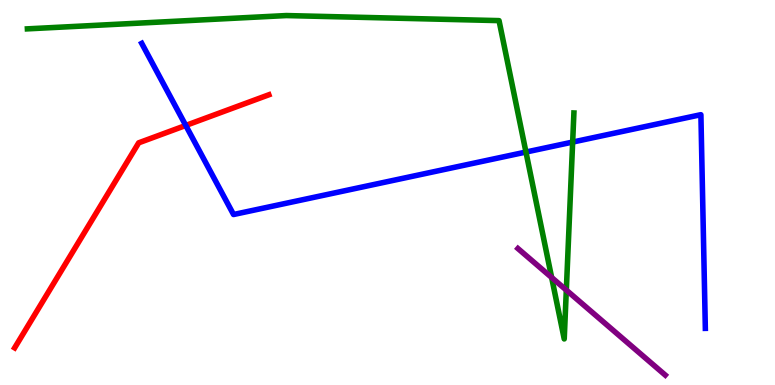[{'lines': ['blue', 'red'], 'intersections': [{'x': 2.4, 'y': 6.74}]}, {'lines': ['green', 'red'], 'intersections': []}, {'lines': ['purple', 'red'], 'intersections': []}, {'lines': ['blue', 'green'], 'intersections': [{'x': 6.79, 'y': 6.05}, {'x': 7.39, 'y': 6.31}]}, {'lines': ['blue', 'purple'], 'intersections': []}, {'lines': ['green', 'purple'], 'intersections': [{'x': 7.12, 'y': 2.79}, {'x': 7.31, 'y': 2.46}]}]